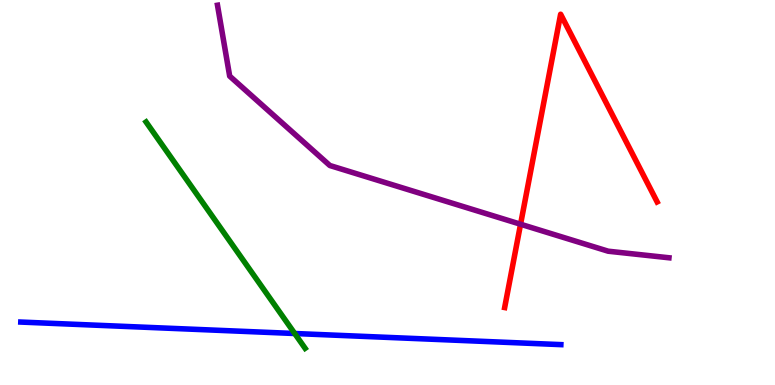[{'lines': ['blue', 'red'], 'intersections': []}, {'lines': ['green', 'red'], 'intersections': []}, {'lines': ['purple', 'red'], 'intersections': [{'x': 6.72, 'y': 4.18}]}, {'lines': ['blue', 'green'], 'intersections': [{'x': 3.8, 'y': 1.34}]}, {'lines': ['blue', 'purple'], 'intersections': []}, {'lines': ['green', 'purple'], 'intersections': []}]